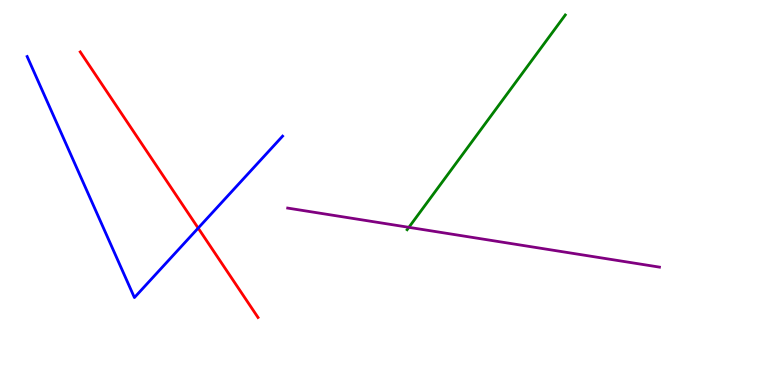[{'lines': ['blue', 'red'], 'intersections': [{'x': 2.56, 'y': 4.08}]}, {'lines': ['green', 'red'], 'intersections': []}, {'lines': ['purple', 'red'], 'intersections': []}, {'lines': ['blue', 'green'], 'intersections': []}, {'lines': ['blue', 'purple'], 'intersections': []}, {'lines': ['green', 'purple'], 'intersections': [{'x': 5.28, 'y': 4.1}]}]